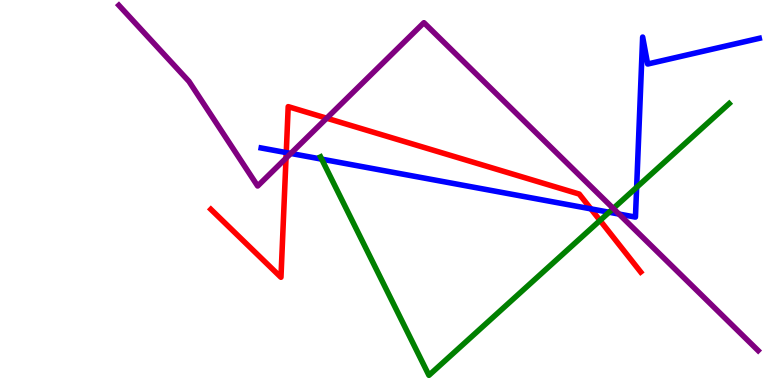[{'lines': ['blue', 'red'], 'intersections': [{'x': 3.69, 'y': 6.04}, {'x': 7.62, 'y': 4.57}]}, {'lines': ['green', 'red'], 'intersections': [{'x': 7.74, 'y': 4.27}]}, {'lines': ['purple', 'red'], 'intersections': [{'x': 3.69, 'y': 5.89}, {'x': 4.22, 'y': 6.93}]}, {'lines': ['blue', 'green'], 'intersections': [{'x': 4.15, 'y': 5.87}, {'x': 7.86, 'y': 4.49}, {'x': 8.21, 'y': 5.13}]}, {'lines': ['blue', 'purple'], 'intersections': [{'x': 3.75, 'y': 6.01}, {'x': 7.99, 'y': 4.44}]}, {'lines': ['green', 'purple'], 'intersections': [{'x': 7.91, 'y': 4.59}]}]